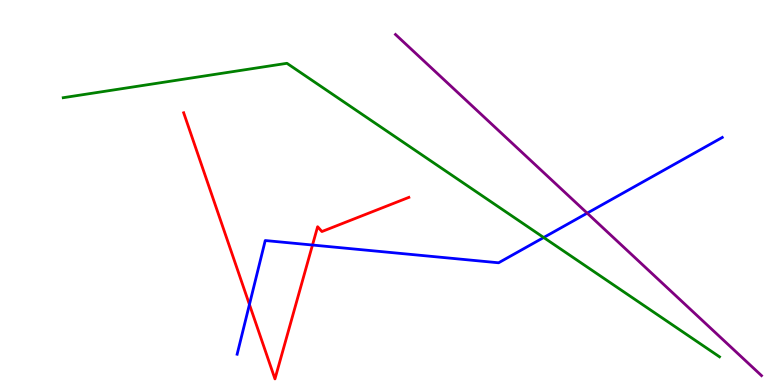[{'lines': ['blue', 'red'], 'intersections': [{'x': 3.22, 'y': 2.09}, {'x': 4.03, 'y': 3.64}]}, {'lines': ['green', 'red'], 'intersections': []}, {'lines': ['purple', 'red'], 'intersections': []}, {'lines': ['blue', 'green'], 'intersections': [{'x': 7.02, 'y': 3.83}]}, {'lines': ['blue', 'purple'], 'intersections': [{'x': 7.58, 'y': 4.46}]}, {'lines': ['green', 'purple'], 'intersections': []}]